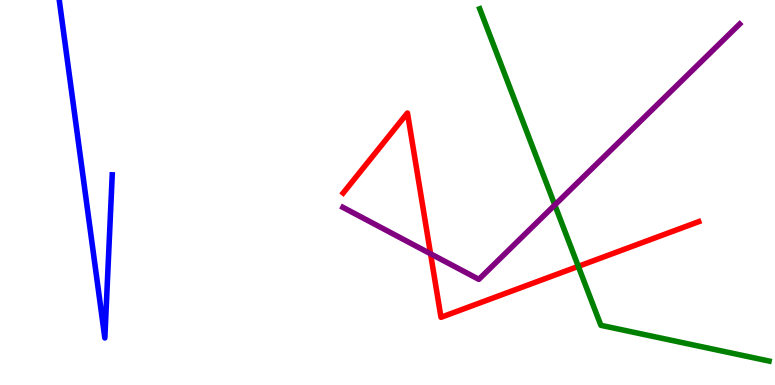[{'lines': ['blue', 'red'], 'intersections': []}, {'lines': ['green', 'red'], 'intersections': [{'x': 7.46, 'y': 3.08}]}, {'lines': ['purple', 'red'], 'intersections': [{'x': 5.56, 'y': 3.41}]}, {'lines': ['blue', 'green'], 'intersections': []}, {'lines': ['blue', 'purple'], 'intersections': []}, {'lines': ['green', 'purple'], 'intersections': [{'x': 7.16, 'y': 4.68}]}]